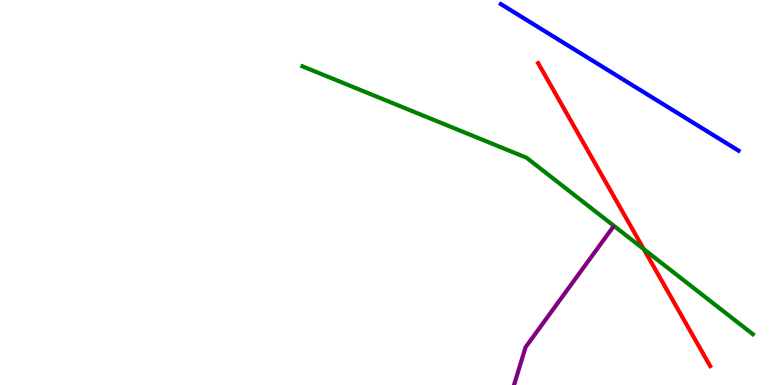[{'lines': ['blue', 'red'], 'intersections': []}, {'lines': ['green', 'red'], 'intersections': [{'x': 8.31, 'y': 3.53}]}, {'lines': ['purple', 'red'], 'intersections': []}, {'lines': ['blue', 'green'], 'intersections': []}, {'lines': ['blue', 'purple'], 'intersections': []}, {'lines': ['green', 'purple'], 'intersections': []}]